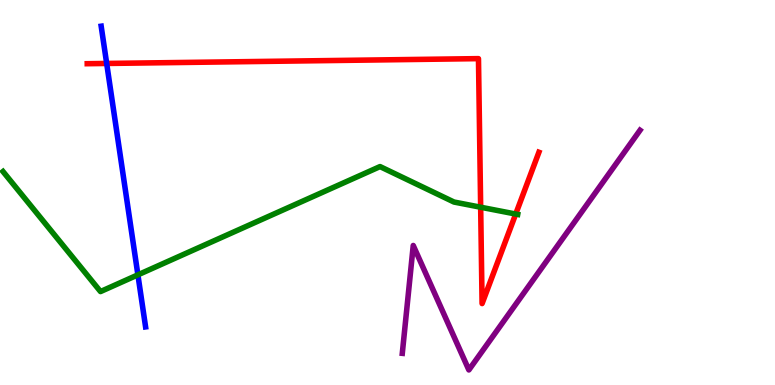[{'lines': ['blue', 'red'], 'intersections': [{'x': 1.38, 'y': 8.35}]}, {'lines': ['green', 'red'], 'intersections': [{'x': 6.2, 'y': 4.62}, {'x': 6.65, 'y': 4.44}]}, {'lines': ['purple', 'red'], 'intersections': []}, {'lines': ['blue', 'green'], 'intersections': [{'x': 1.78, 'y': 2.86}]}, {'lines': ['blue', 'purple'], 'intersections': []}, {'lines': ['green', 'purple'], 'intersections': []}]